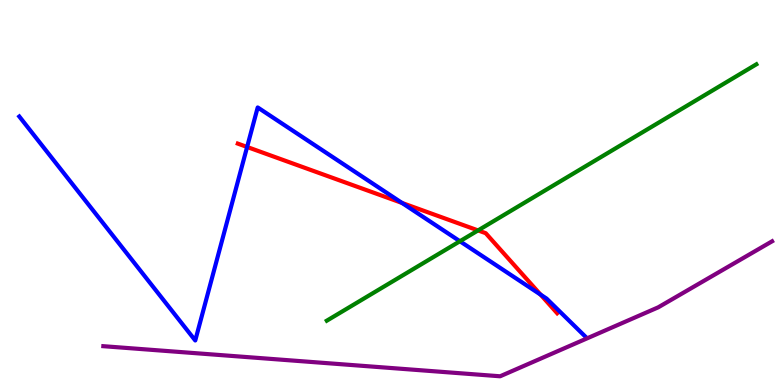[{'lines': ['blue', 'red'], 'intersections': [{'x': 3.19, 'y': 6.18}, {'x': 5.19, 'y': 4.73}, {'x': 6.98, 'y': 2.35}]}, {'lines': ['green', 'red'], 'intersections': [{'x': 6.17, 'y': 4.02}]}, {'lines': ['purple', 'red'], 'intersections': []}, {'lines': ['blue', 'green'], 'intersections': [{'x': 5.93, 'y': 3.73}]}, {'lines': ['blue', 'purple'], 'intersections': []}, {'lines': ['green', 'purple'], 'intersections': []}]